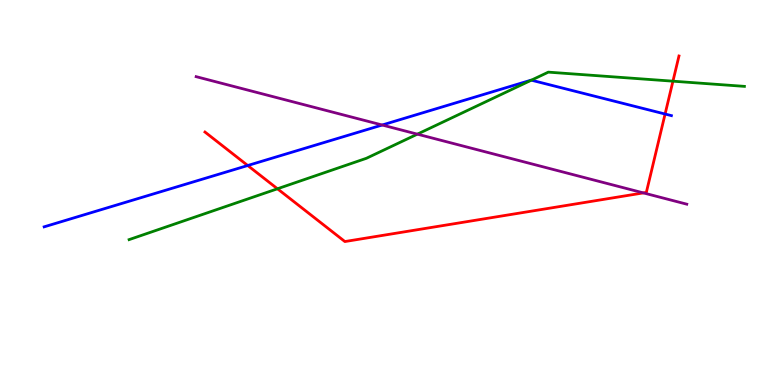[{'lines': ['blue', 'red'], 'intersections': [{'x': 3.2, 'y': 5.7}, {'x': 8.58, 'y': 7.04}]}, {'lines': ['green', 'red'], 'intersections': [{'x': 3.58, 'y': 5.1}, {'x': 8.68, 'y': 7.89}]}, {'lines': ['purple', 'red'], 'intersections': [{'x': 8.3, 'y': 4.99}]}, {'lines': ['blue', 'green'], 'intersections': [{'x': 6.86, 'y': 7.92}]}, {'lines': ['blue', 'purple'], 'intersections': [{'x': 4.93, 'y': 6.75}]}, {'lines': ['green', 'purple'], 'intersections': [{'x': 5.39, 'y': 6.52}]}]